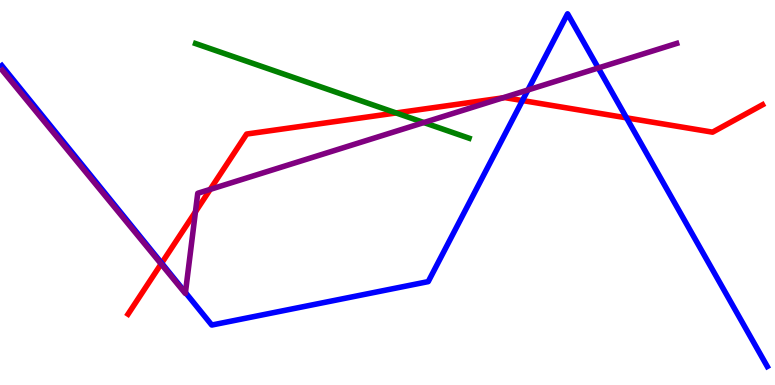[{'lines': ['blue', 'red'], 'intersections': [{'x': 2.09, 'y': 3.17}, {'x': 6.74, 'y': 7.39}, {'x': 8.08, 'y': 6.94}]}, {'lines': ['green', 'red'], 'intersections': [{'x': 5.11, 'y': 7.07}]}, {'lines': ['purple', 'red'], 'intersections': [{'x': 2.08, 'y': 3.14}, {'x': 2.52, 'y': 4.5}, {'x': 2.71, 'y': 5.08}, {'x': 6.49, 'y': 7.46}]}, {'lines': ['blue', 'green'], 'intersections': []}, {'lines': ['blue', 'purple'], 'intersections': [{'x': 2.39, 'y': 2.4}, {'x': 6.81, 'y': 7.66}, {'x': 7.72, 'y': 8.23}]}, {'lines': ['green', 'purple'], 'intersections': [{'x': 5.47, 'y': 6.82}]}]